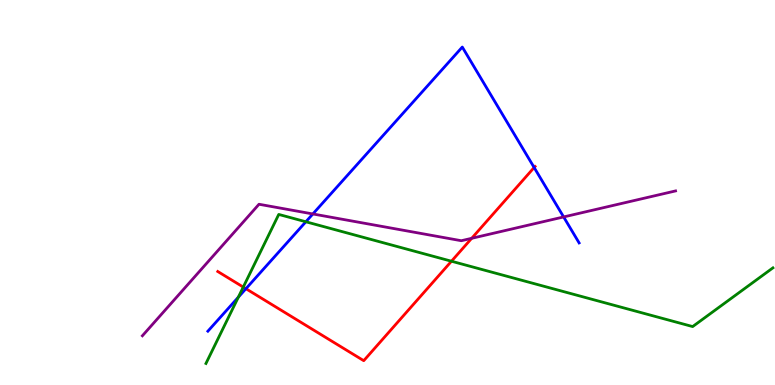[{'lines': ['blue', 'red'], 'intersections': [{'x': 3.17, 'y': 2.5}, {'x': 6.89, 'y': 5.65}]}, {'lines': ['green', 'red'], 'intersections': [{'x': 3.14, 'y': 2.54}, {'x': 5.83, 'y': 3.21}]}, {'lines': ['purple', 'red'], 'intersections': [{'x': 6.09, 'y': 3.81}]}, {'lines': ['blue', 'green'], 'intersections': [{'x': 3.08, 'y': 2.28}, {'x': 3.95, 'y': 4.24}]}, {'lines': ['blue', 'purple'], 'intersections': [{'x': 4.04, 'y': 4.44}, {'x': 7.27, 'y': 4.37}]}, {'lines': ['green', 'purple'], 'intersections': []}]